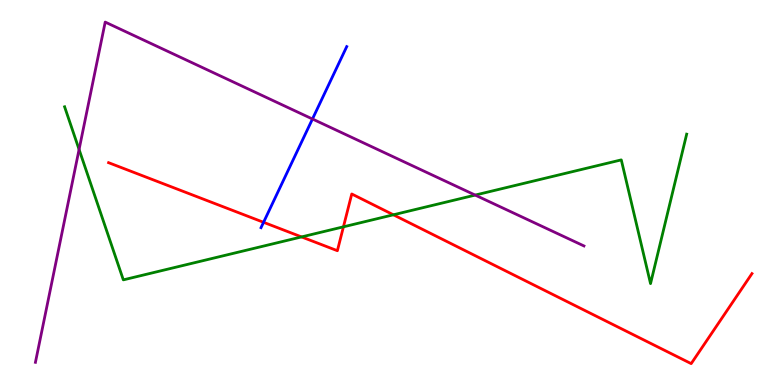[{'lines': ['blue', 'red'], 'intersections': [{'x': 3.4, 'y': 4.23}]}, {'lines': ['green', 'red'], 'intersections': [{'x': 3.89, 'y': 3.85}, {'x': 4.43, 'y': 4.11}, {'x': 5.08, 'y': 4.42}]}, {'lines': ['purple', 'red'], 'intersections': []}, {'lines': ['blue', 'green'], 'intersections': []}, {'lines': ['blue', 'purple'], 'intersections': [{'x': 4.03, 'y': 6.91}]}, {'lines': ['green', 'purple'], 'intersections': [{'x': 1.02, 'y': 6.12}, {'x': 6.13, 'y': 4.93}]}]